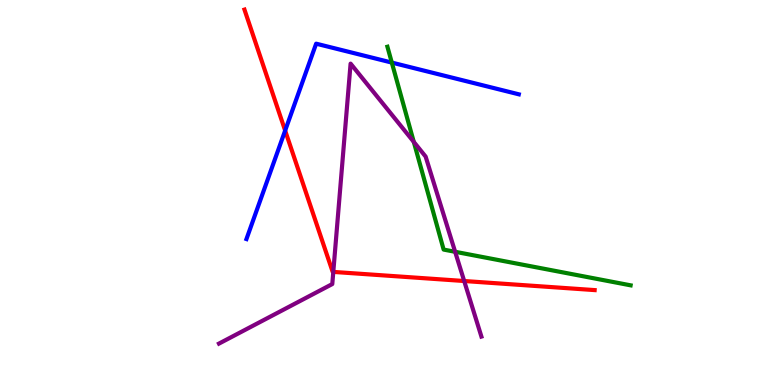[{'lines': ['blue', 'red'], 'intersections': [{'x': 3.68, 'y': 6.61}]}, {'lines': ['green', 'red'], 'intersections': []}, {'lines': ['purple', 'red'], 'intersections': [{'x': 4.3, 'y': 2.94}, {'x': 5.99, 'y': 2.7}]}, {'lines': ['blue', 'green'], 'intersections': [{'x': 5.06, 'y': 8.37}]}, {'lines': ['blue', 'purple'], 'intersections': []}, {'lines': ['green', 'purple'], 'intersections': [{'x': 5.34, 'y': 6.31}, {'x': 5.87, 'y': 3.46}]}]